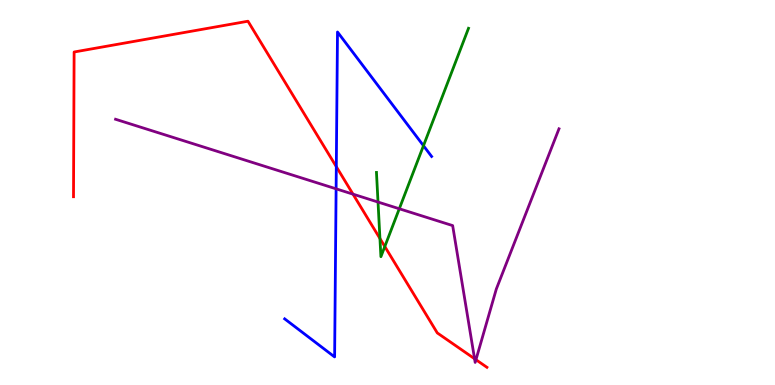[{'lines': ['blue', 'red'], 'intersections': [{'x': 4.34, 'y': 5.67}]}, {'lines': ['green', 'red'], 'intersections': [{'x': 4.9, 'y': 3.81}, {'x': 4.97, 'y': 3.6}]}, {'lines': ['purple', 'red'], 'intersections': [{'x': 4.55, 'y': 4.96}, {'x': 6.12, 'y': 0.682}, {'x': 6.14, 'y': 0.657}]}, {'lines': ['blue', 'green'], 'intersections': [{'x': 5.46, 'y': 6.22}]}, {'lines': ['blue', 'purple'], 'intersections': [{'x': 4.34, 'y': 5.1}]}, {'lines': ['green', 'purple'], 'intersections': [{'x': 4.88, 'y': 4.75}, {'x': 5.15, 'y': 4.58}]}]